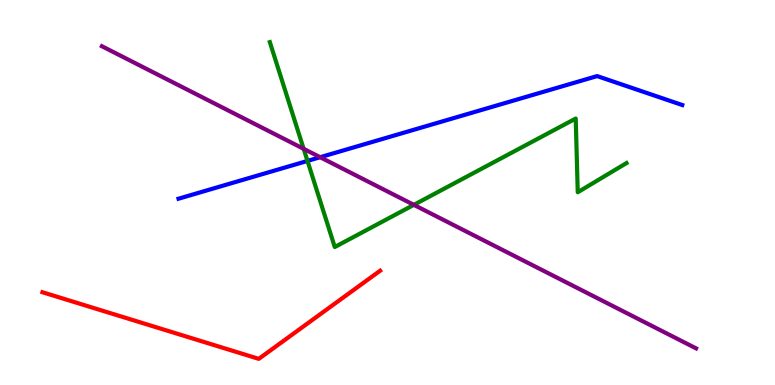[{'lines': ['blue', 'red'], 'intersections': []}, {'lines': ['green', 'red'], 'intersections': []}, {'lines': ['purple', 'red'], 'intersections': []}, {'lines': ['blue', 'green'], 'intersections': [{'x': 3.97, 'y': 5.82}]}, {'lines': ['blue', 'purple'], 'intersections': [{'x': 4.13, 'y': 5.92}]}, {'lines': ['green', 'purple'], 'intersections': [{'x': 3.92, 'y': 6.13}, {'x': 5.34, 'y': 4.68}]}]